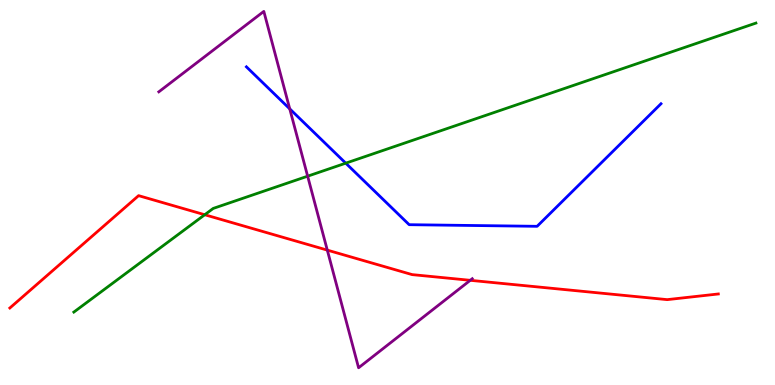[{'lines': ['blue', 'red'], 'intersections': []}, {'lines': ['green', 'red'], 'intersections': [{'x': 2.64, 'y': 4.42}]}, {'lines': ['purple', 'red'], 'intersections': [{'x': 4.22, 'y': 3.5}, {'x': 6.07, 'y': 2.72}]}, {'lines': ['blue', 'green'], 'intersections': [{'x': 4.46, 'y': 5.76}]}, {'lines': ['blue', 'purple'], 'intersections': [{'x': 3.74, 'y': 7.17}]}, {'lines': ['green', 'purple'], 'intersections': [{'x': 3.97, 'y': 5.42}]}]